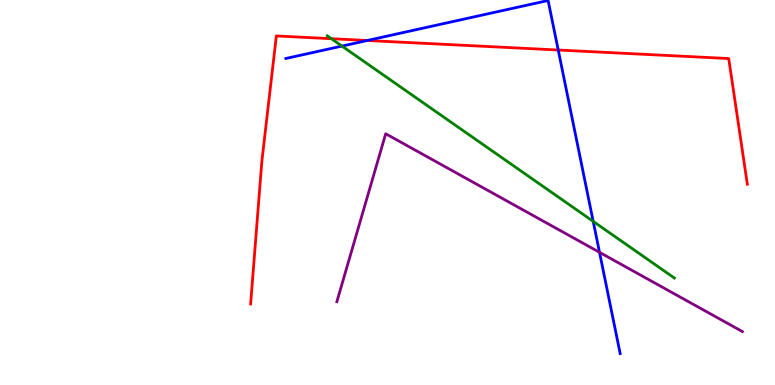[{'lines': ['blue', 'red'], 'intersections': [{'x': 4.74, 'y': 8.95}, {'x': 7.2, 'y': 8.7}]}, {'lines': ['green', 'red'], 'intersections': [{'x': 4.28, 'y': 8.99}]}, {'lines': ['purple', 'red'], 'intersections': []}, {'lines': ['blue', 'green'], 'intersections': [{'x': 4.41, 'y': 8.8}, {'x': 7.65, 'y': 4.25}]}, {'lines': ['blue', 'purple'], 'intersections': [{'x': 7.74, 'y': 3.45}]}, {'lines': ['green', 'purple'], 'intersections': []}]